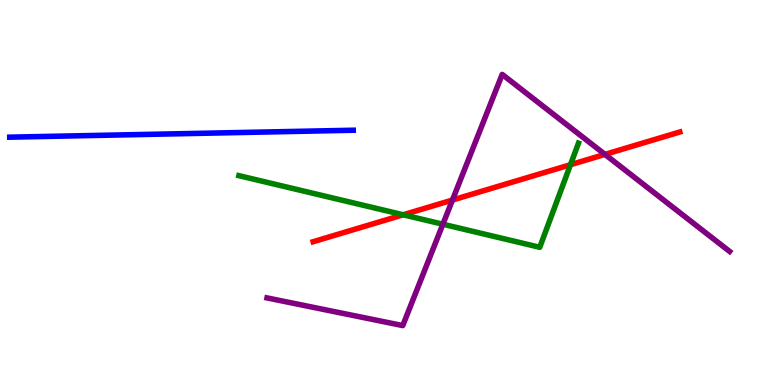[{'lines': ['blue', 'red'], 'intersections': []}, {'lines': ['green', 'red'], 'intersections': [{'x': 5.2, 'y': 4.42}, {'x': 7.36, 'y': 5.72}]}, {'lines': ['purple', 'red'], 'intersections': [{'x': 5.84, 'y': 4.8}, {'x': 7.81, 'y': 5.99}]}, {'lines': ['blue', 'green'], 'intersections': []}, {'lines': ['blue', 'purple'], 'intersections': []}, {'lines': ['green', 'purple'], 'intersections': [{'x': 5.71, 'y': 4.18}]}]